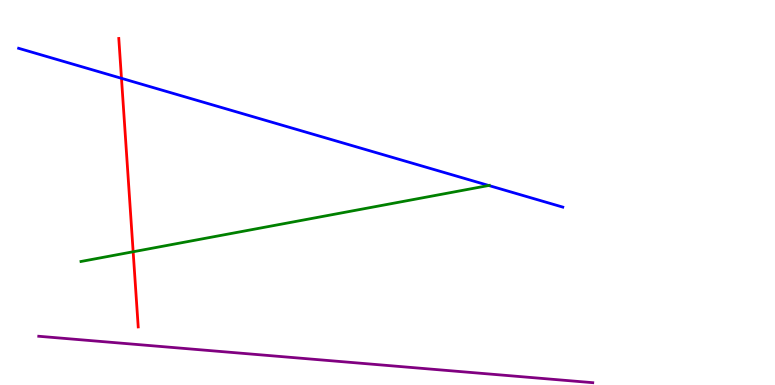[{'lines': ['blue', 'red'], 'intersections': [{'x': 1.57, 'y': 7.97}]}, {'lines': ['green', 'red'], 'intersections': [{'x': 1.72, 'y': 3.46}]}, {'lines': ['purple', 'red'], 'intersections': []}, {'lines': ['blue', 'green'], 'intersections': [{'x': 6.31, 'y': 5.18}]}, {'lines': ['blue', 'purple'], 'intersections': []}, {'lines': ['green', 'purple'], 'intersections': []}]